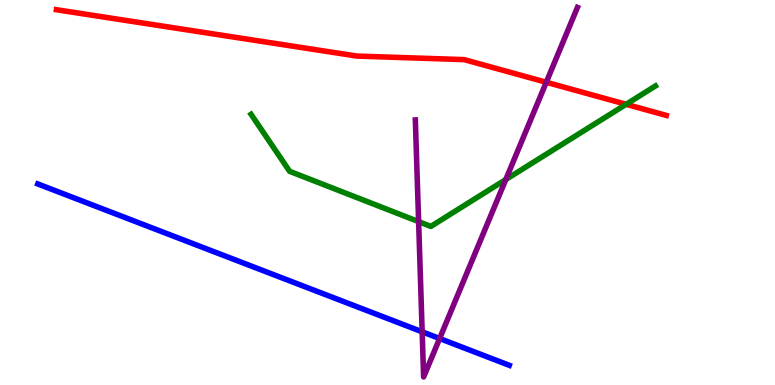[{'lines': ['blue', 'red'], 'intersections': []}, {'lines': ['green', 'red'], 'intersections': [{'x': 8.08, 'y': 7.29}]}, {'lines': ['purple', 'red'], 'intersections': [{'x': 7.05, 'y': 7.86}]}, {'lines': ['blue', 'green'], 'intersections': []}, {'lines': ['blue', 'purple'], 'intersections': [{'x': 5.45, 'y': 1.38}, {'x': 5.67, 'y': 1.21}]}, {'lines': ['green', 'purple'], 'intersections': [{'x': 5.4, 'y': 4.24}, {'x': 6.53, 'y': 5.34}]}]